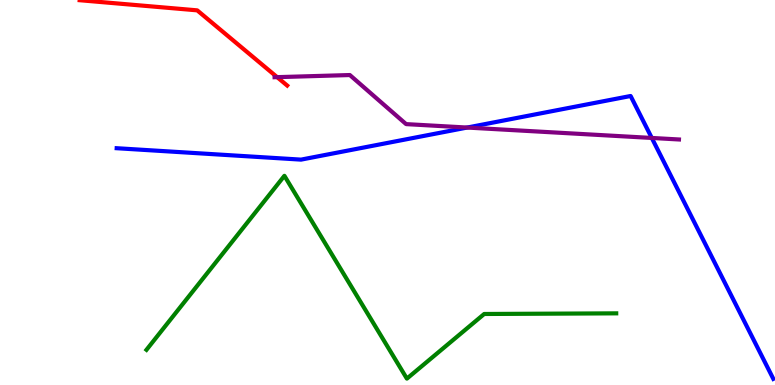[{'lines': ['blue', 'red'], 'intersections': []}, {'lines': ['green', 'red'], 'intersections': []}, {'lines': ['purple', 'red'], 'intersections': [{'x': 3.58, 'y': 8.0}]}, {'lines': ['blue', 'green'], 'intersections': []}, {'lines': ['blue', 'purple'], 'intersections': [{'x': 6.03, 'y': 6.69}, {'x': 8.41, 'y': 6.42}]}, {'lines': ['green', 'purple'], 'intersections': []}]